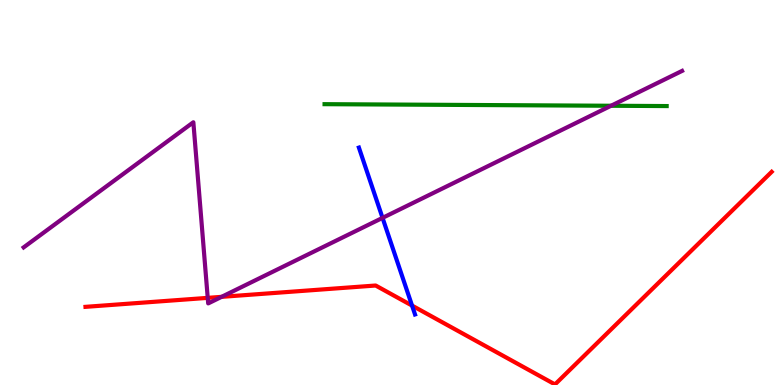[{'lines': ['blue', 'red'], 'intersections': [{'x': 5.32, 'y': 2.06}]}, {'lines': ['green', 'red'], 'intersections': []}, {'lines': ['purple', 'red'], 'intersections': [{'x': 2.68, 'y': 2.26}, {'x': 2.86, 'y': 2.29}]}, {'lines': ['blue', 'green'], 'intersections': []}, {'lines': ['blue', 'purple'], 'intersections': [{'x': 4.94, 'y': 4.34}]}, {'lines': ['green', 'purple'], 'intersections': [{'x': 7.88, 'y': 7.25}]}]